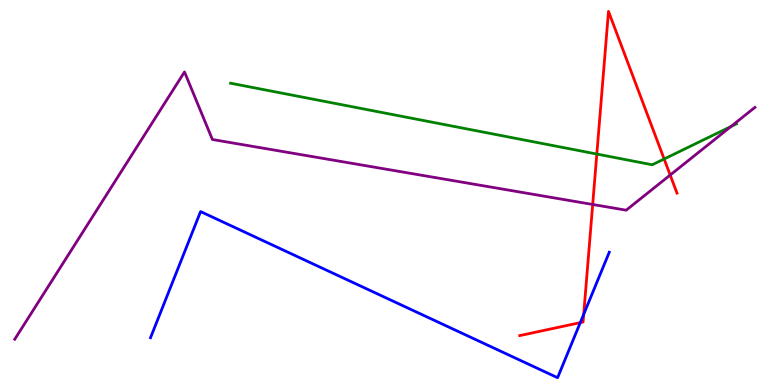[{'lines': ['blue', 'red'], 'intersections': [{'x': 7.49, 'y': 1.62}, {'x': 7.53, 'y': 1.84}]}, {'lines': ['green', 'red'], 'intersections': [{'x': 7.7, 'y': 6.0}, {'x': 8.57, 'y': 5.87}]}, {'lines': ['purple', 'red'], 'intersections': [{'x': 7.65, 'y': 4.69}, {'x': 8.65, 'y': 5.45}]}, {'lines': ['blue', 'green'], 'intersections': []}, {'lines': ['blue', 'purple'], 'intersections': []}, {'lines': ['green', 'purple'], 'intersections': [{'x': 9.43, 'y': 6.71}]}]